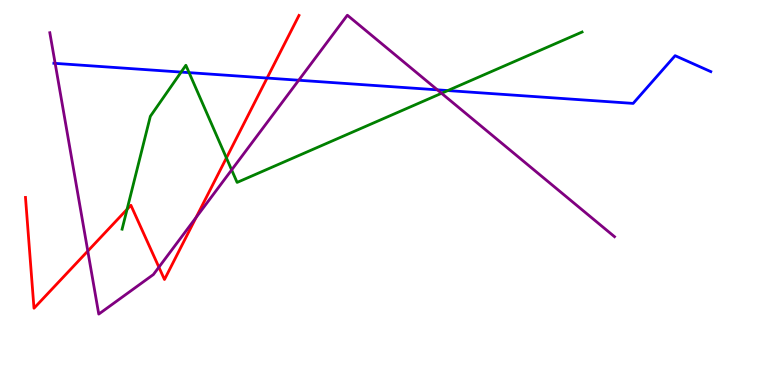[{'lines': ['blue', 'red'], 'intersections': [{'x': 3.45, 'y': 7.97}]}, {'lines': ['green', 'red'], 'intersections': [{'x': 1.64, 'y': 4.56}, {'x': 2.92, 'y': 5.9}]}, {'lines': ['purple', 'red'], 'intersections': [{'x': 1.13, 'y': 3.48}, {'x': 2.05, 'y': 3.06}, {'x': 2.53, 'y': 4.35}]}, {'lines': ['blue', 'green'], 'intersections': [{'x': 2.34, 'y': 8.13}, {'x': 2.44, 'y': 8.11}, {'x': 5.78, 'y': 7.65}]}, {'lines': ['blue', 'purple'], 'intersections': [{'x': 0.712, 'y': 8.35}, {'x': 3.85, 'y': 7.92}, {'x': 5.64, 'y': 7.67}]}, {'lines': ['green', 'purple'], 'intersections': [{'x': 2.99, 'y': 5.59}, {'x': 5.7, 'y': 7.58}]}]